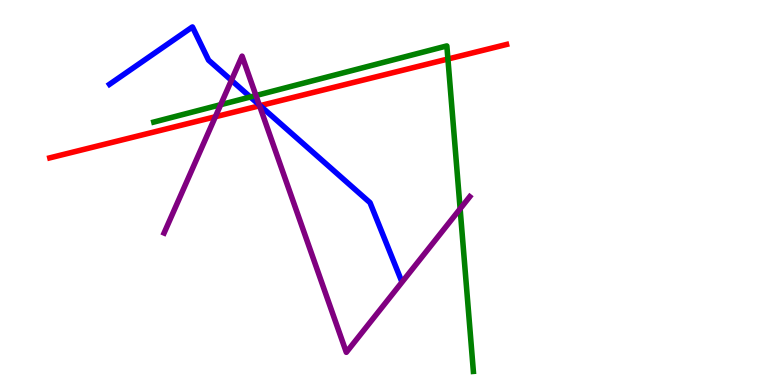[{'lines': ['blue', 'red'], 'intersections': [{'x': 3.36, 'y': 7.26}]}, {'lines': ['green', 'red'], 'intersections': [{'x': 5.78, 'y': 8.47}]}, {'lines': ['purple', 'red'], 'intersections': [{'x': 2.78, 'y': 6.97}, {'x': 3.35, 'y': 7.25}]}, {'lines': ['blue', 'green'], 'intersections': [{'x': 3.23, 'y': 7.48}]}, {'lines': ['blue', 'purple'], 'intersections': [{'x': 2.99, 'y': 7.91}, {'x': 3.34, 'y': 7.28}]}, {'lines': ['green', 'purple'], 'intersections': [{'x': 2.85, 'y': 7.28}, {'x': 3.3, 'y': 7.52}, {'x': 5.94, 'y': 4.58}]}]